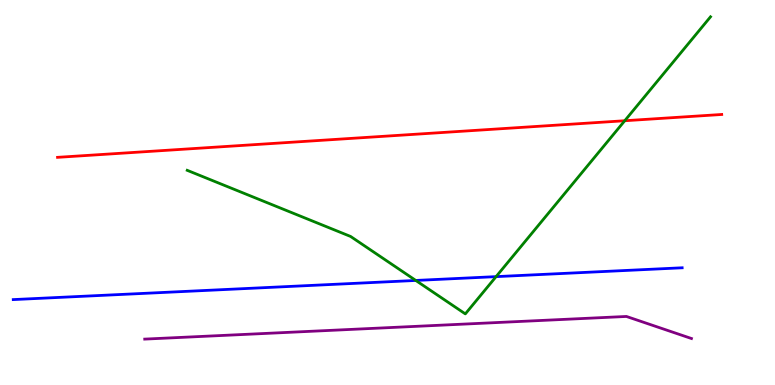[{'lines': ['blue', 'red'], 'intersections': []}, {'lines': ['green', 'red'], 'intersections': [{'x': 8.06, 'y': 6.86}]}, {'lines': ['purple', 'red'], 'intersections': []}, {'lines': ['blue', 'green'], 'intersections': [{'x': 5.36, 'y': 2.72}, {'x': 6.4, 'y': 2.81}]}, {'lines': ['blue', 'purple'], 'intersections': []}, {'lines': ['green', 'purple'], 'intersections': []}]